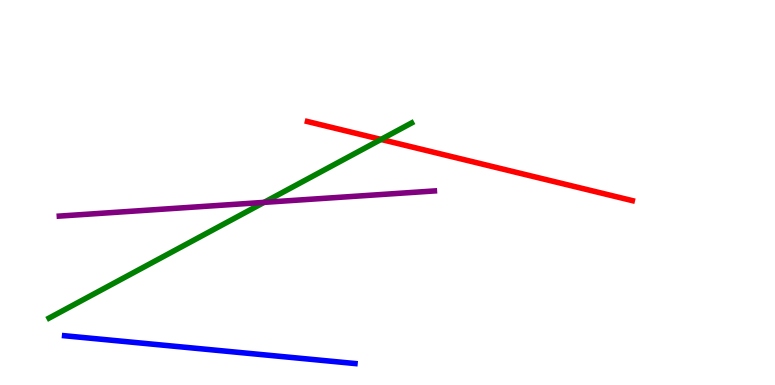[{'lines': ['blue', 'red'], 'intersections': []}, {'lines': ['green', 'red'], 'intersections': [{'x': 4.92, 'y': 6.38}]}, {'lines': ['purple', 'red'], 'intersections': []}, {'lines': ['blue', 'green'], 'intersections': []}, {'lines': ['blue', 'purple'], 'intersections': []}, {'lines': ['green', 'purple'], 'intersections': [{'x': 3.41, 'y': 4.74}]}]